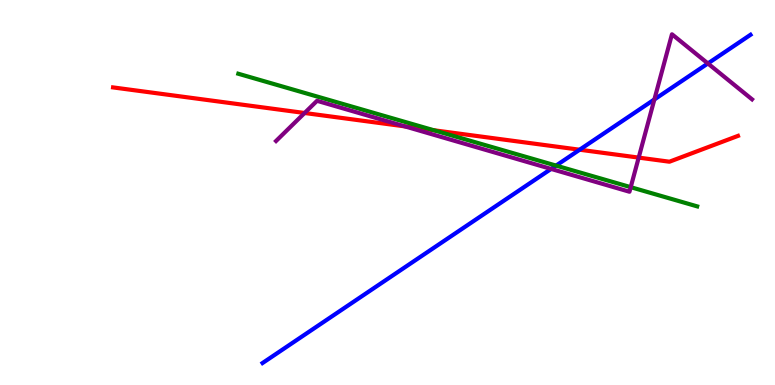[{'lines': ['blue', 'red'], 'intersections': [{'x': 7.48, 'y': 6.11}]}, {'lines': ['green', 'red'], 'intersections': [{'x': 5.6, 'y': 6.62}]}, {'lines': ['purple', 'red'], 'intersections': [{'x': 3.93, 'y': 7.07}, {'x': 5.23, 'y': 6.72}, {'x': 8.24, 'y': 5.91}]}, {'lines': ['blue', 'green'], 'intersections': [{'x': 7.17, 'y': 5.7}]}, {'lines': ['blue', 'purple'], 'intersections': [{'x': 7.11, 'y': 5.61}, {'x': 8.44, 'y': 7.42}, {'x': 9.13, 'y': 8.35}]}, {'lines': ['green', 'purple'], 'intersections': [{'x': 8.14, 'y': 5.14}]}]